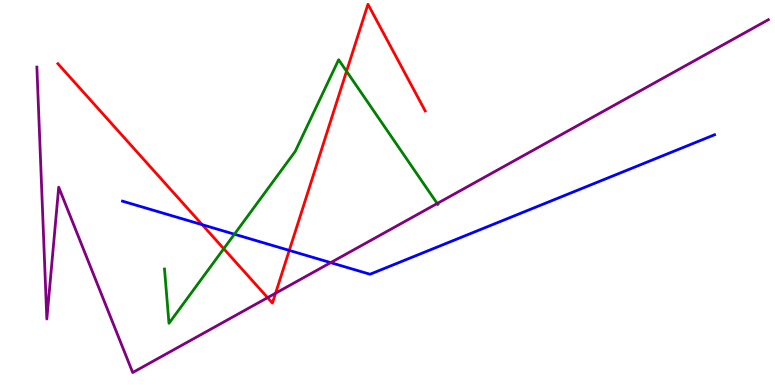[{'lines': ['blue', 'red'], 'intersections': [{'x': 2.61, 'y': 4.16}, {'x': 3.73, 'y': 3.5}]}, {'lines': ['green', 'red'], 'intersections': [{'x': 2.89, 'y': 3.54}, {'x': 4.47, 'y': 8.15}]}, {'lines': ['purple', 'red'], 'intersections': [{'x': 3.45, 'y': 2.27}, {'x': 3.56, 'y': 2.38}]}, {'lines': ['blue', 'green'], 'intersections': [{'x': 3.02, 'y': 3.92}]}, {'lines': ['blue', 'purple'], 'intersections': [{'x': 4.27, 'y': 3.18}]}, {'lines': ['green', 'purple'], 'intersections': [{'x': 5.64, 'y': 4.71}]}]